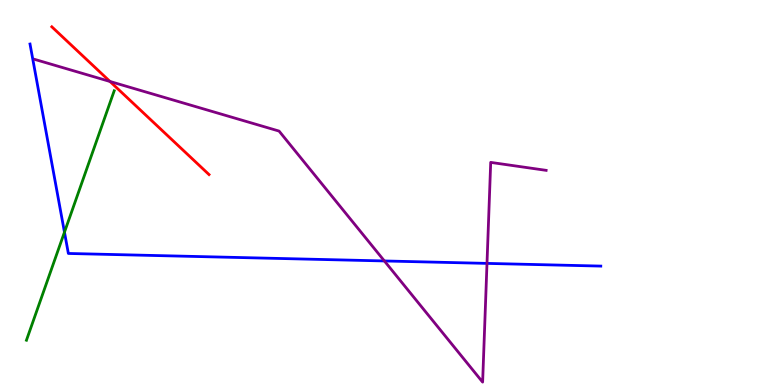[{'lines': ['blue', 'red'], 'intersections': []}, {'lines': ['green', 'red'], 'intersections': []}, {'lines': ['purple', 'red'], 'intersections': [{'x': 1.42, 'y': 7.88}]}, {'lines': ['blue', 'green'], 'intersections': [{'x': 0.832, 'y': 3.97}]}, {'lines': ['blue', 'purple'], 'intersections': [{'x': 4.96, 'y': 3.22}, {'x': 6.28, 'y': 3.16}]}, {'lines': ['green', 'purple'], 'intersections': []}]